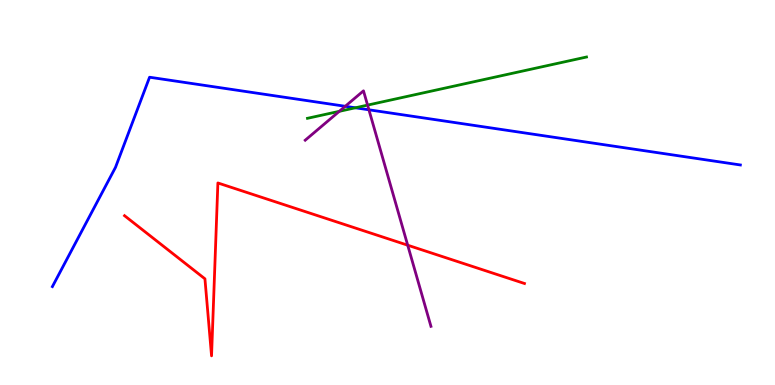[{'lines': ['blue', 'red'], 'intersections': []}, {'lines': ['green', 'red'], 'intersections': []}, {'lines': ['purple', 'red'], 'intersections': [{'x': 5.26, 'y': 3.63}]}, {'lines': ['blue', 'green'], 'intersections': [{'x': 4.59, 'y': 7.2}]}, {'lines': ['blue', 'purple'], 'intersections': [{'x': 4.45, 'y': 7.24}, {'x': 4.76, 'y': 7.15}]}, {'lines': ['green', 'purple'], 'intersections': [{'x': 4.38, 'y': 7.11}, {'x': 4.74, 'y': 7.27}]}]